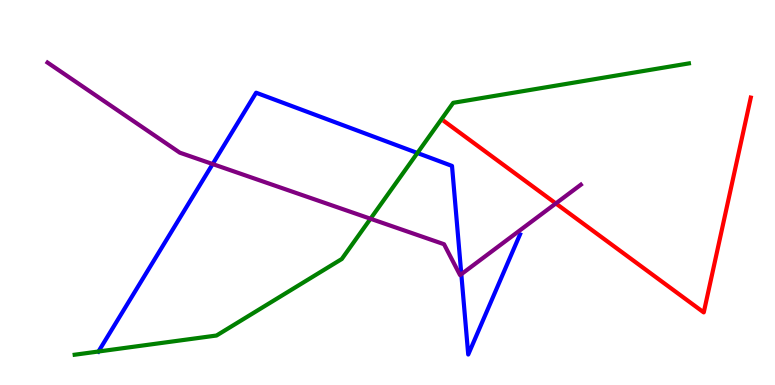[{'lines': ['blue', 'red'], 'intersections': []}, {'lines': ['green', 'red'], 'intersections': []}, {'lines': ['purple', 'red'], 'intersections': [{'x': 7.17, 'y': 4.72}]}, {'lines': ['blue', 'green'], 'intersections': [{'x': 1.27, 'y': 0.87}, {'x': 5.39, 'y': 6.03}]}, {'lines': ['blue', 'purple'], 'intersections': [{'x': 2.74, 'y': 5.74}, {'x': 5.95, 'y': 2.88}]}, {'lines': ['green', 'purple'], 'intersections': [{'x': 4.78, 'y': 4.32}]}]